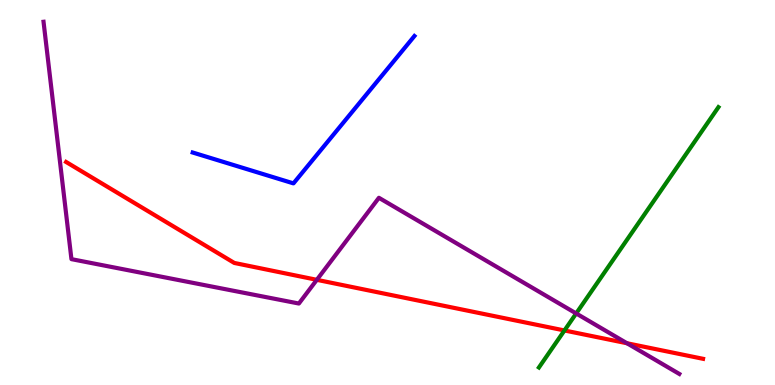[{'lines': ['blue', 'red'], 'intersections': []}, {'lines': ['green', 'red'], 'intersections': [{'x': 7.28, 'y': 1.42}]}, {'lines': ['purple', 'red'], 'intersections': [{'x': 4.09, 'y': 2.73}, {'x': 8.09, 'y': 1.08}]}, {'lines': ['blue', 'green'], 'intersections': []}, {'lines': ['blue', 'purple'], 'intersections': []}, {'lines': ['green', 'purple'], 'intersections': [{'x': 7.43, 'y': 1.86}]}]